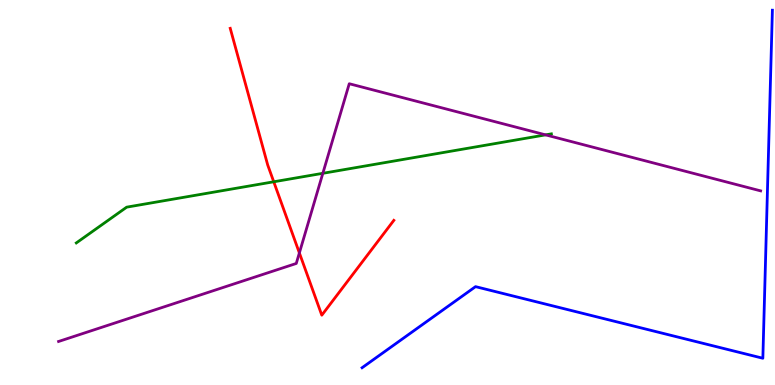[{'lines': ['blue', 'red'], 'intersections': []}, {'lines': ['green', 'red'], 'intersections': [{'x': 3.53, 'y': 5.28}]}, {'lines': ['purple', 'red'], 'intersections': [{'x': 3.86, 'y': 3.43}]}, {'lines': ['blue', 'green'], 'intersections': []}, {'lines': ['blue', 'purple'], 'intersections': []}, {'lines': ['green', 'purple'], 'intersections': [{'x': 4.17, 'y': 5.5}, {'x': 7.04, 'y': 6.5}]}]